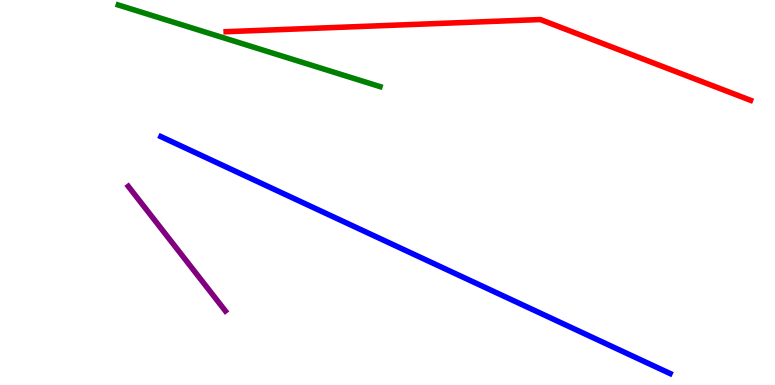[{'lines': ['blue', 'red'], 'intersections': []}, {'lines': ['green', 'red'], 'intersections': []}, {'lines': ['purple', 'red'], 'intersections': []}, {'lines': ['blue', 'green'], 'intersections': []}, {'lines': ['blue', 'purple'], 'intersections': []}, {'lines': ['green', 'purple'], 'intersections': []}]